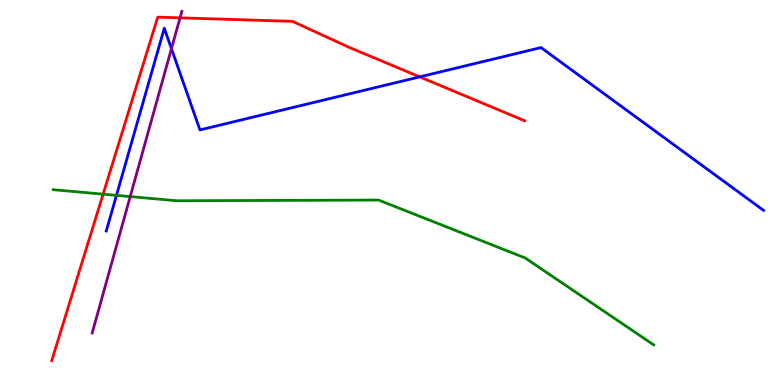[{'lines': ['blue', 'red'], 'intersections': [{'x': 5.42, 'y': 8.0}]}, {'lines': ['green', 'red'], 'intersections': [{'x': 1.33, 'y': 4.96}]}, {'lines': ['purple', 'red'], 'intersections': [{'x': 2.32, 'y': 9.54}]}, {'lines': ['blue', 'green'], 'intersections': [{'x': 1.5, 'y': 4.93}]}, {'lines': ['blue', 'purple'], 'intersections': [{'x': 2.21, 'y': 8.74}]}, {'lines': ['green', 'purple'], 'intersections': [{'x': 1.68, 'y': 4.89}]}]